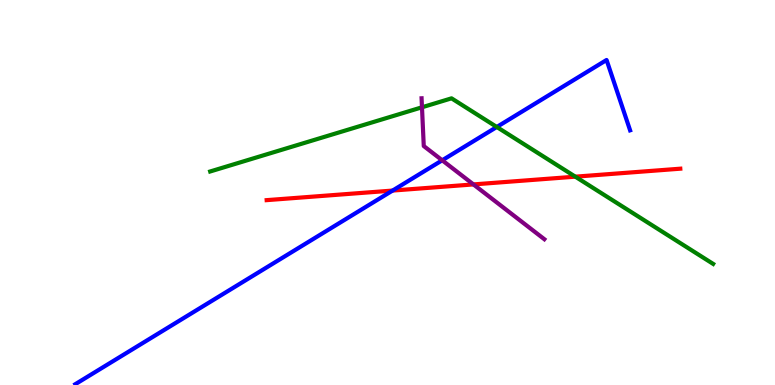[{'lines': ['blue', 'red'], 'intersections': [{'x': 5.07, 'y': 5.05}]}, {'lines': ['green', 'red'], 'intersections': [{'x': 7.42, 'y': 5.41}]}, {'lines': ['purple', 'red'], 'intersections': [{'x': 6.11, 'y': 5.21}]}, {'lines': ['blue', 'green'], 'intersections': [{'x': 6.41, 'y': 6.7}]}, {'lines': ['blue', 'purple'], 'intersections': [{'x': 5.71, 'y': 5.84}]}, {'lines': ['green', 'purple'], 'intersections': [{'x': 5.44, 'y': 7.21}]}]